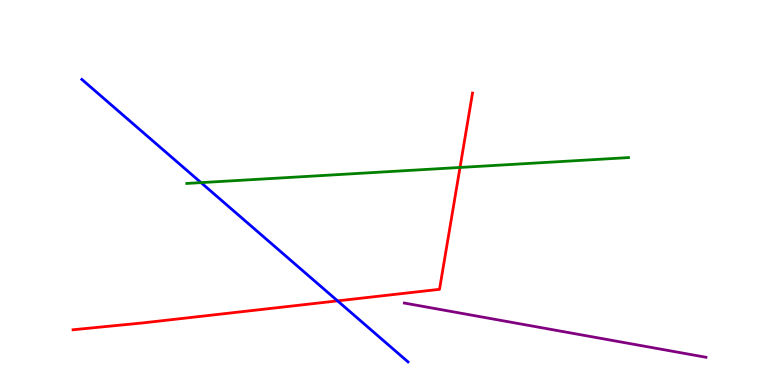[{'lines': ['blue', 'red'], 'intersections': [{'x': 4.36, 'y': 2.19}]}, {'lines': ['green', 'red'], 'intersections': [{'x': 5.94, 'y': 5.65}]}, {'lines': ['purple', 'red'], 'intersections': []}, {'lines': ['blue', 'green'], 'intersections': [{'x': 2.59, 'y': 5.26}]}, {'lines': ['blue', 'purple'], 'intersections': []}, {'lines': ['green', 'purple'], 'intersections': []}]